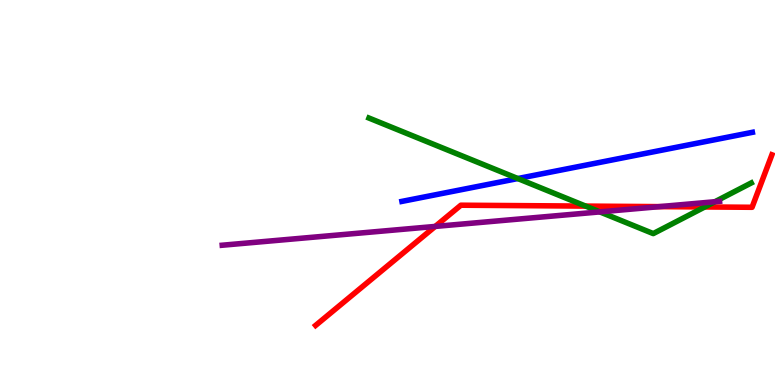[{'lines': ['blue', 'red'], 'intersections': []}, {'lines': ['green', 'red'], 'intersections': [{'x': 7.56, 'y': 4.65}, {'x': 9.09, 'y': 4.62}]}, {'lines': ['purple', 'red'], 'intersections': [{'x': 5.62, 'y': 4.12}, {'x': 8.51, 'y': 4.63}]}, {'lines': ['blue', 'green'], 'intersections': [{'x': 6.68, 'y': 5.36}]}, {'lines': ['blue', 'purple'], 'intersections': []}, {'lines': ['green', 'purple'], 'intersections': [{'x': 7.74, 'y': 4.5}, {'x': 9.22, 'y': 4.76}]}]